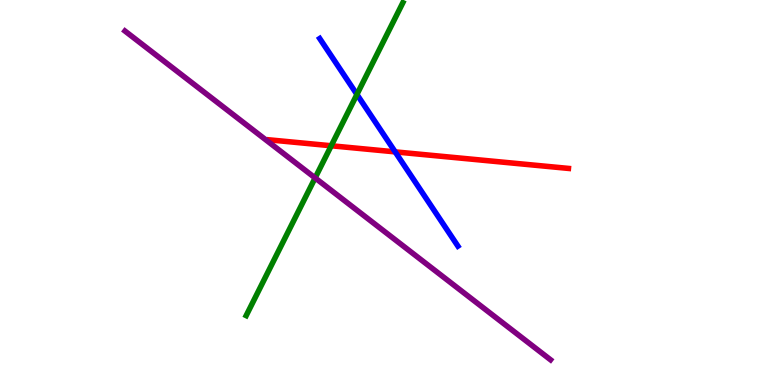[{'lines': ['blue', 'red'], 'intersections': [{'x': 5.1, 'y': 6.06}]}, {'lines': ['green', 'red'], 'intersections': [{'x': 4.27, 'y': 6.21}]}, {'lines': ['purple', 'red'], 'intersections': []}, {'lines': ['blue', 'green'], 'intersections': [{'x': 4.61, 'y': 7.55}]}, {'lines': ['blue', 'purple'], 'intersections': []}, {'lines': ['green', 'purple'], 'intersections': [{'x': 4.07, 'y': 5.38}]}]